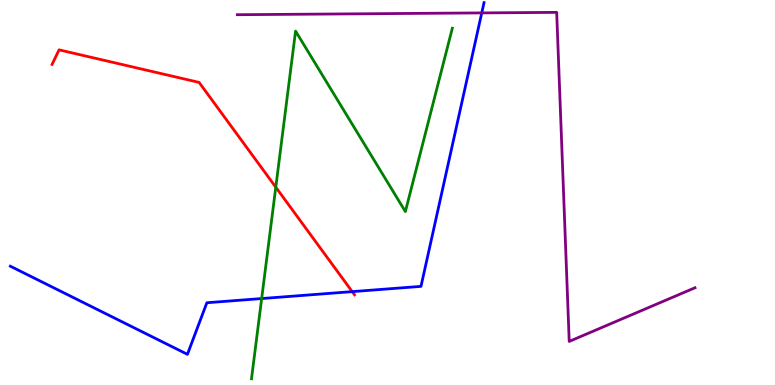[{'lines': ['blue', 'red'], 'intersections': [{'x': 4.54, 'y': 2.43}]}, {'lines': ['green', 'red'], 'intersections': [{'x': 3.56, 'y': 5.14}]}, {'lines': ['purple', 'red'], 'intersections': []}, {'lines': ['blue', 'green'], 'intersections': [{'x': 3.38, 'y': 2.25}]}, {'lines': ['blue', 'purple'], 'intersections': [{'x': 6.22, 'y': 9.66}]}, {'lines': ['green', 'purple'], 'intersections': []}]